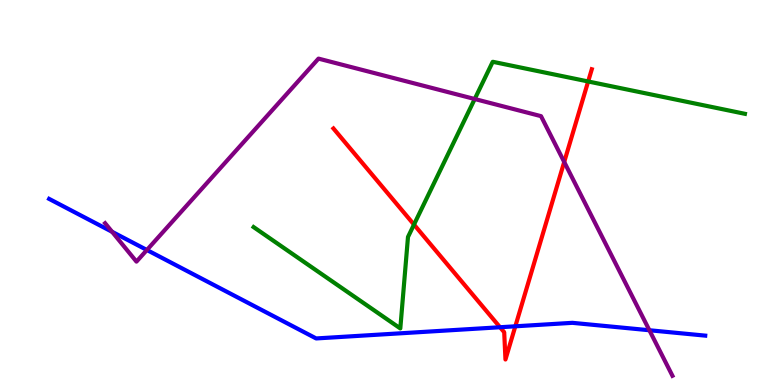[{'lines': ['blue', 'red'], 'intersections': [{'x': 6.45, 'y': 1.5}, {'x': 6.65, 'y': 1.52}]}, {'lines': ['green', 'red'], 'intersections': [{'x': 5.34, 'y': 4.17}, {'x': 7.59, 'y': 7.88}]}, {'lines': ['purple', 'red'], 'intersections': [{'x': 7.28, 'y': 5.79}]}, {'lines': ['blue', 'green'], 'intersections': []}, {'lines': ['blue', 'purple'], 'intersections': [{'x': 1.45, 'y': 3.98}, {'x': 1.9, 'y': 3.51}, {'x': 8.38, 'y': 1.42}]}, {'lines': ['green', 'purple'], 'intersections': [{'x': 6.13, 'y': 7.43}]}]